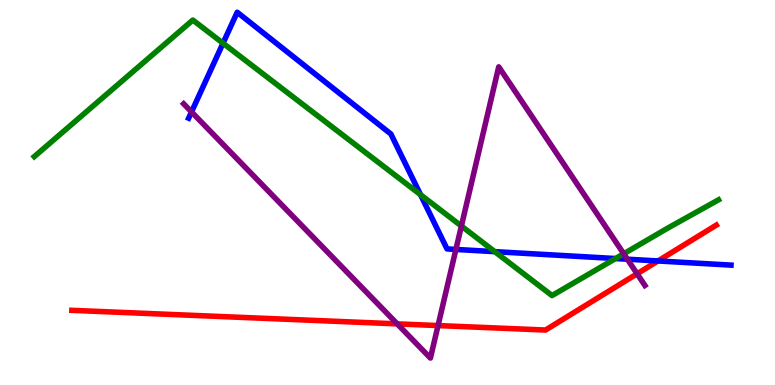[{'lines': ['blue', 'red'], 'intersections': [{'x': 8.49, 'y': 3.22}]}, {'lines': ['green', 'red'], 'intersections': []}, {'lines': ['purple', 'red'], 'intersections': [{'x': 5.13, 'y': 1.59}, {'x': 5.65, 'y': 1.54}, {'x': 8.22, 'y': 2.89}]}, {'lines': ['blue', 'green'], 'intersections': [{'x': 2.88, 'y': 8.88}, {'x': 5.43, 'y': 4.94}, {'x': 6.38, 'y': 3.46}, {'x': 7.94, 'y': 3.28}]}, {'lines': ['blue', 'purple'], 'intersections': [{'x': 2.47, 'y': 7.09}, {'x': 5.88, 'y': 3.52}, {'x': 8.1, 'y': 3.27}]}, {'lines': ['green', 'purple'], 'intersections': [{'x': 5.95, 'y': 4.13}, {'x': 8.05, 'y': 3.41}]}]